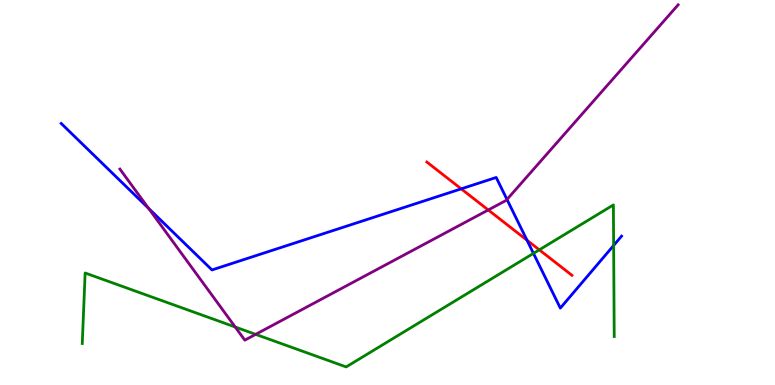[{'lines': ['blue', 'red'], 'intersections': [{'x': 5.95, 'y': 5.09}, {'x': 6.8, 'y': 3.76}]}, {'lines': ['green', 'red'], 'intersections': [{'x': 6.96, 'y': 3.51}]}, {'lines': ['purple', 'red'], 'intersections': [{'x': 6.3, 'y': 4.55}]}, {'lines': ['blue', 'green'], 'intersections': [{'x': 6.88, 'y': 3.42}, {'x': 7.92, 'y': 3.62}]}, {'lines': ['blue', 'purple'], 'intersections': [{'x': 1.92, 'y': 4.59}, {'x': 6.54, 'y': 4.82}]}, {'lines': ['green', 'purple'], 'intersections': [{'x': 3.04, 'y': 1.51}, {'x': 3.3, 'y': 1.32}]}]